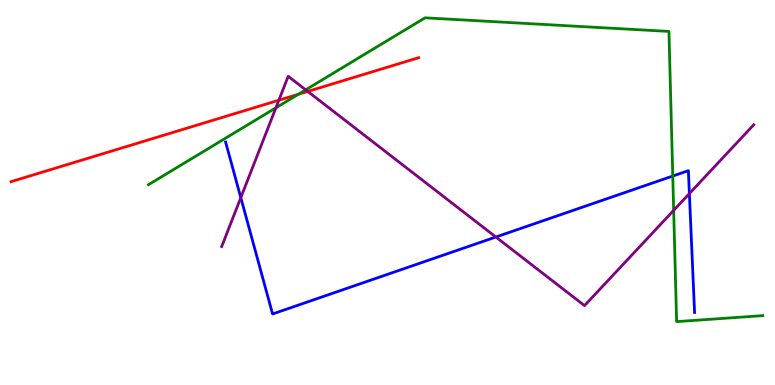[{'lines': ['blue', 'red'], 'intersections': []}, {'lines': ['green', 'red'], 'intersections': [{'x': 3.85, 'y': 7.55}]}, {'lines': ['purple', 'red'], 'intersections': [{'x': 3.6, 'y': 7.4}, {'x': 3.97, 'y': 7.63}]}, {'lines': ['blue', 'green'], 'intersections': [{'x': 8.68, 'y': 5.43}]}, {'lines': ['blue', 'purple'], 'intersections': [{'x': 3.11, 'y': 4.87}, {'x': 6.4, 'y': 3.84}, {'x': 8.9, 'y': 4.97}]}, {'lines': ['green', 'purple'], 'intersections': [{'x': 3.56, 'y': 7.2}, {'x': 3.94, 'y': 7.67}, {'x': 8.69, 'y': 4.54}]}]